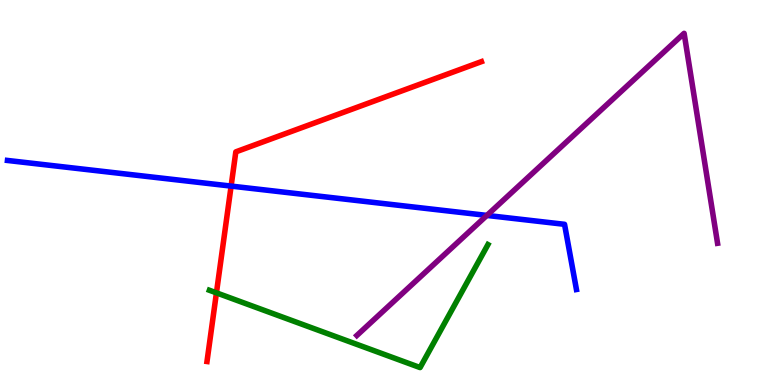[{'lines': ['blue', 'red'], 'intersections': [{'x': 2.98, 'y': 5.17}]}, {'lines': ['green', 'red'], 'intersections': [{'x': 2.79, 'y': 2.39}]}, {'lines': ['purple', 'red'], 'intersections': []}, {'lines': ['blue', 'green'], 'intersections': []}, {'lines': ['blue', 'purple'], 'intersections': [{'x': 6.28, 'y': 4.4}]}, {'lines': ['green', 'purple'], 'intersections': []}]